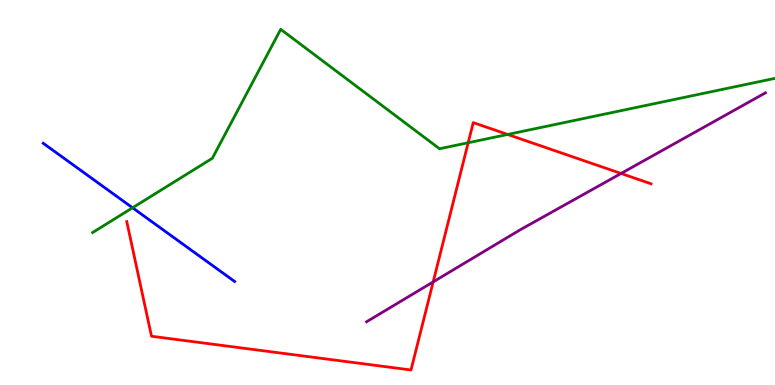[{'lines': ['blue', 'red'], 'intersections': []}, {'lines': ['green', 'red'], 'intersections': [{'x': 6.04, 'y': 6.29}, {'x': 6.55, 'y': 6.51}]}, {'lines': ['purple', 'red'], 'intersections': [{'x': 5.59, 'y': 2.68}, {'x': 8.01, 'y': 5.49}]}, {'lines': ['blue', 'green'], 'intersections': [{'x': 1.71, 'y': 4.6}]}, {'lines': ['blue', 'purple'], 'intersections': []}, {'lines': ['green', 'purple'], 'intersections': []}]